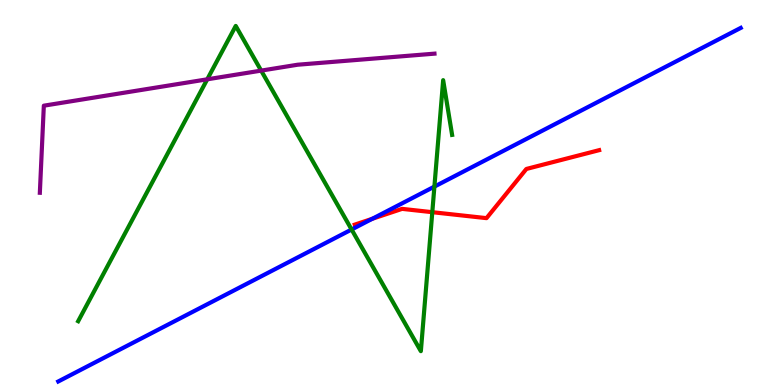[{'lines': ['blue', 'red'], 'intersections': [{'x': 4.8, 'y': 4.32}]}, {'lines': ['green', 'red'], 'intersections': [{'x': 5.58, 'y': 4.49}]}, {'lines': ['purple', 'red'], 'intersections': []}, {'lines': ['blue', 'green'], 'intersections': [{'x': 4.54, 'y': 4.04}, {'x': 5.61, 'y': 5.15}]}, {'lines': ['blue', 'purple'], 'intersections': []}, {'lines': ['green', 'purple'], 'intersections': [{'x': 2.67, 'y': 7.94}, {'x': 3.37, 'y': 8.17}]}]